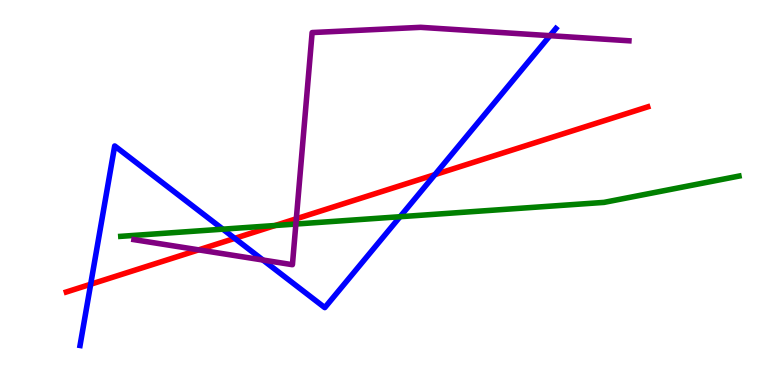[{'lines': ['blue', 'red'], 'intersections': [{'x': 1.17, 'y': 2.62}, {'x': 3.03, 'y': 3.81}, {'x': 5.61, 'y': 5.46}]}, {'lines': ['green', 'red'], 'intersections': [{'x': 3.55, 'y': 4.14}]}, {'lines': ['purple', 'red'], 'intersections': [{'x': 2.56, 'y': 3.51}, {'x': 3.82, 'y': 4.32}]}, {'lines': ['blue', 'green'], 'intersections': [{'x': 2.88, 'y': 4.05}, {'x': 5.16, 'y': 4.37}]}, {'lines': ['blue', 'purple'], 'intersections': [{'x': 3.39, 'y': 3.25}, {'x': 7.1, 'y': 9.07}]}, {'lines': ['green', 'purple'], 'intersections': [{'x': 3.82, 'y': 4.18}]}]